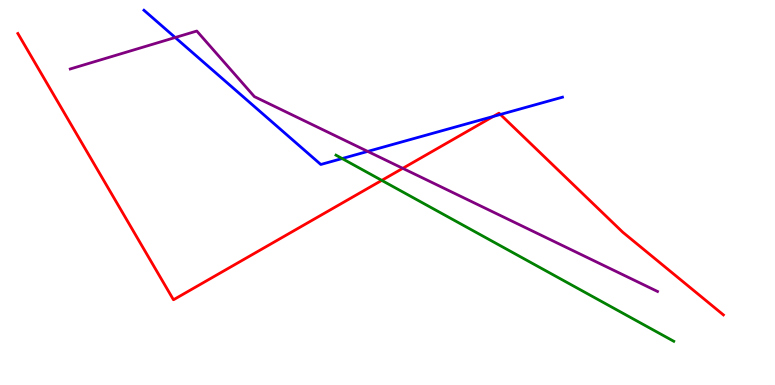[{'lines': ['blue', 'red'], 'intersections': [{'x': 6.36, 'y': 6.98}, {'x': 6.46, 'y': 7.03}]}, {'lines': ['green', 'red'], 'intersections': [{'x': 4.93, 'y': 5.31}]}, {'lines': ['purple', 'red'], 'intersections': [{'x': 5.2, 'y': 5.63}]}, {'lines': ['blue', 'green'], 'intersections': [{'x': 4.41, 'y': 5.88}]}, {'lines': ['blue', 'purple'], 'intersections': [{'x': 2.26, 'y': 9.03}, {'x': 4.74, 'y': 6.07}]}, {'lines': ['green', 'purple'], 'intersections': []}]